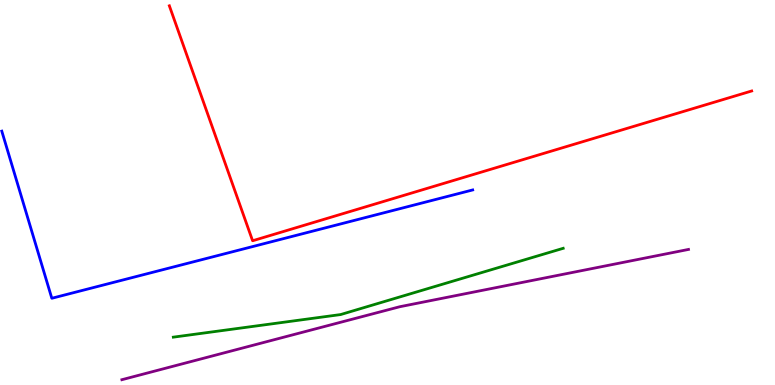[{'lines': ['blue', 'red'], 'intersections': []}, {'lines': ['green', 'red'], 'intersections': []}, {'lines': ['purple', 'red'], 'intersections': []}, {'lines': ['blue', 'green'], 'intersections': []}, {'lines': ['blue', 'purple'], 'intersections': []}, {'lines': ['green', 'purple'], 'intersections': []}]